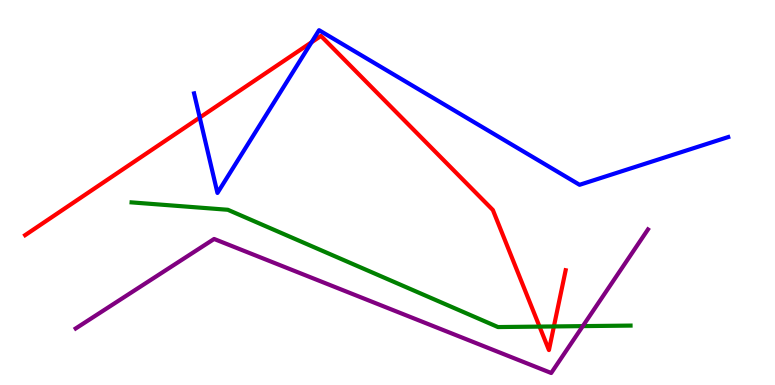[{'lines': ['blue', 'red'], 'intersections': [{'x': 2.58, 'y': 6.95}, {'x': 4.02, 'y': 8.9}]}, {'lines': ['green', 'red'], 'intersections': [{'x': 6.96, 'y': 1.52}, {'x': 7.15, 'y': 1.52}]}, {'lines': ['purple', 'red'], 'intersections': []}, {'lines': ['blue', 'green'], 'intersections': []}, {'lines': ['blue', 'purple'], 'intersections': []}, {'lines': ['green', 'purple'], 'intersections': [{'x': 7.52, 'y': 1.53}]}]